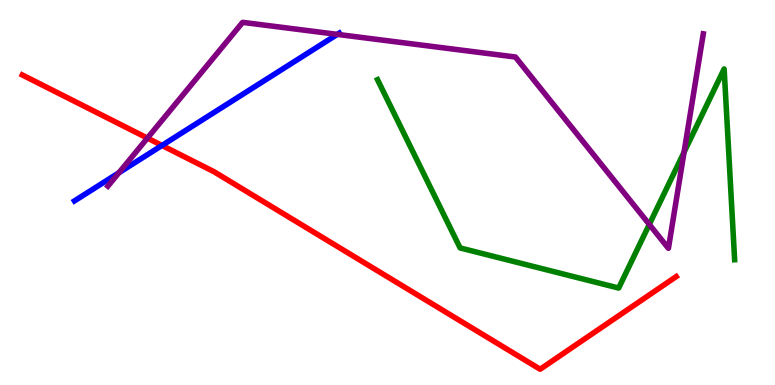[{'lines': ['blue', 'red'], 'intersections': [{'x': 2.09, 'y': 6.22}]}, {'lines': ['green', 'red'], 'intersections': []}, {'lines': ['purple', 'red'], 'intersections': [{'x': 1.9, 'y': 6.41}]}, {'lines': ['blue', 'green'], 'intersections': []}, {'lines': ['blue', 'purple'], 'intersections': [{'x': 1.53, 'y': 5.51}, {'x': 4.35, 'y': 9.11}]}, {'lines': ['green', 'purple'], 'intersections': [{'x': 8.38, 'y': 4.17}, {'x': 8.83, 'y': 6.05}]}]